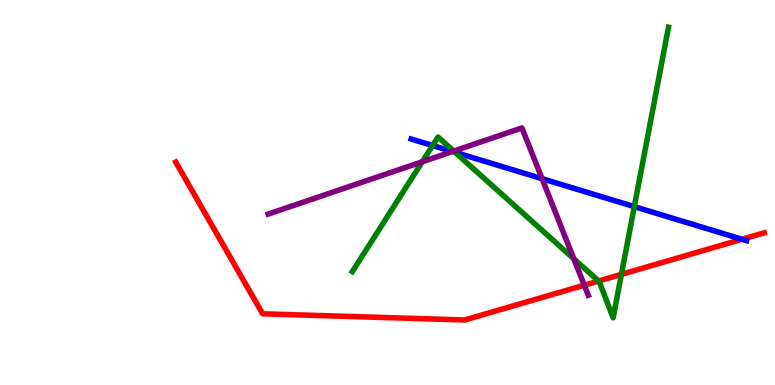[{'lines': ['blue', 'red'], 'intersections': [{'x': 9.57, 'y': 3.79}]}, {'lines': ['green', 'red'], 'intersections': [{'x': 7.72, 'y': 2.7}, {'x': 8.02, 'y': 2.87}]}, {'lines': ['purple', 'red'], 'intersections': [{'x': 7.54, 'y': 2.59}]}, {'lines': ['blue', 'green'], 'intersections': [{'x': 5.58, 'y': 6.22}, {'x': 5.87, 'y': 6.04}, {'x': 8.18, 'y': 4.63}]}, {'lines': ['blue', 'purple'], 'intersections': [{'x': 5.84, 'y': 6.06}, {'x': 6.99, 'y': 5.36}]}, {'lines': ['green', 'purple'], 'intersections': [{'x': 5.45, 'y': 5.8}, {'x': 5.85, 'y': 6.08}, {'x': 7.4, 'y': 3.28}]}]